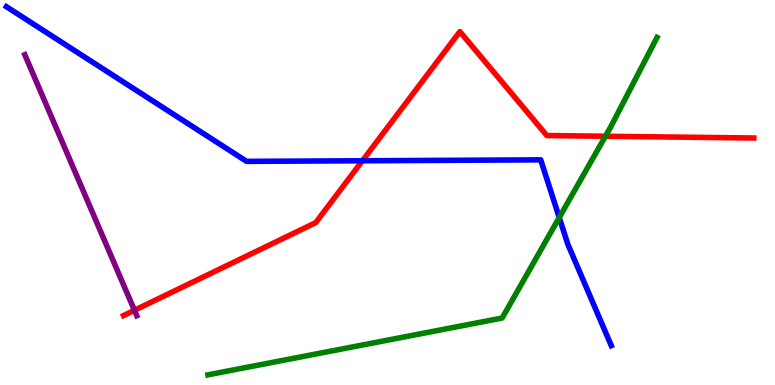[{'lines': ['blue', 'red'], 'intersections': [{'x': 4.68, 'y': 5.82}]}, {'lines': ['green', 'red'], 'intersections': [{'x': 7.81, 'y': 6.46}]}, {'lines': ['purple', 'red'], 'intersections': [{'x': 1.73, 'y': 1.94}]}, {'lines': ['blue', 'green'], 'intersections': [{'x': 7.22, 'y': 4.35}]}, {'lines': ['blue', 'purple'], 'intersections': []}, {'lines': ['green', 'purple'], 'intersections': []}]